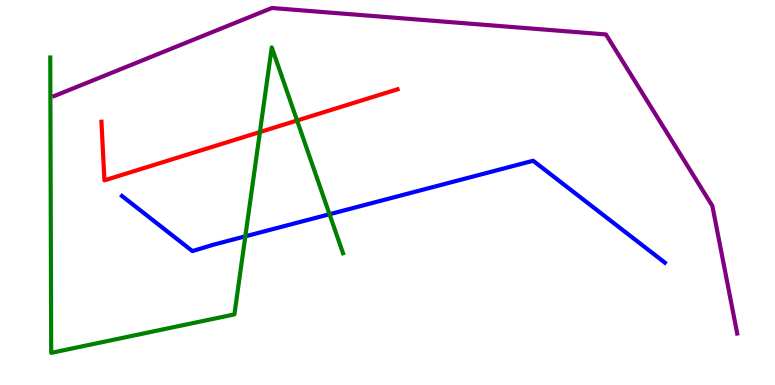[{'lines': ['blue', 'red'], 'intersections': []}, {'lines': ['green', 'red'], 'intersections': [{'x': 3.35, 'y': 6.57}, {'x': 3.83, 'y': 6.87}]}, {'lines': ['purple', 'red'], 'intersections': []}, {'lines': ['blue', 'green'], 'intersections': [{'x': 3.17, 'y': 3.86}, {'x': 4.25, 'y': 4.44}]}, {'lines': ['blue', 'purple'], 'intersections': []}, {'lines': ['green', 'purple'], 'intersections': []}]